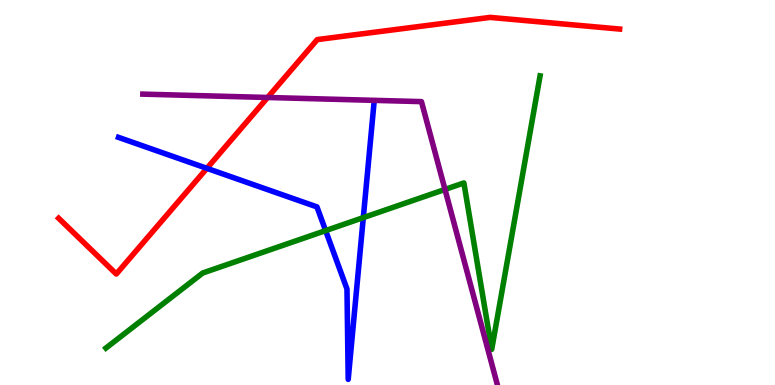[{'lines': ['blue', 'red'], 'intersections': [{'x': 2.67, 'y': 5.63}]}, {'lines': ['green', 'red'], 'intersections': []}, {'lines': ['purple', 'red'], 'intersections': [{'x': 3.45, 'y': 7.47}]}, {'lines': ['blue', 'green'], 'intersections': [{'x': 4.2, 'y': 4.01}, {'x': 4.69, 'y': 4.35}]}, {'lines': ['blue', 'purple'], 'intersections': []}, {'lines': ['green', 'purple'], 'intersections': [{'x': 5.74, 'y': 5.08}]}]